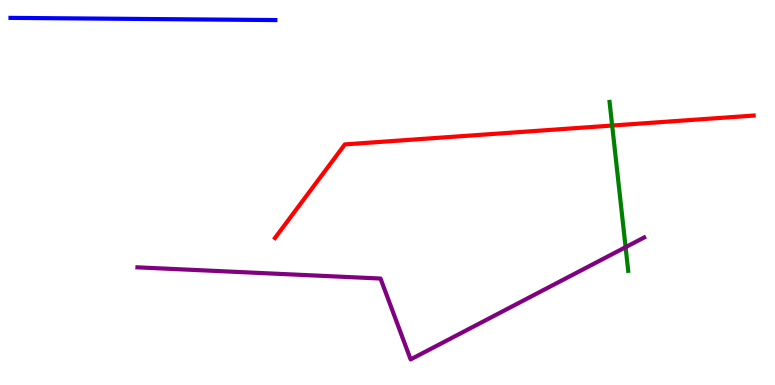[{'lines': ['blue', 'red'], 'intersections': []}, {'lines': ['green', 'red'], 'intersections': [{'x': 7.9, 'y': 6.74}]}, {'lines': ['purple', 'red'], 'intersections': []}, {'lines': ['blue', 'green'], 'intersections': []}, {'lines': ['blue', 'purple'], 'intersections': []}, {'lines': ['green', 'purple'], 'intersections': [{'x': 8.07, 'y': 3.58}]}]